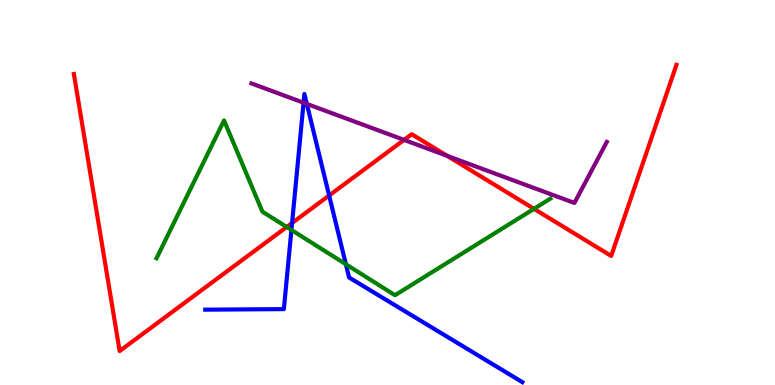[{'lines': ['blue', 'red'], 'intersections': [{'x': 3.77, 'y': 4.21}, {'x': 4.25, 'y': 4.92}]}, {'lines': ['green', 'red'], 'intersections': [{'x': 3.7, 'y': 4.1}, {'x': 6.89, 'y': 4.58}]}, {'lines': ['purple', 'red'], 'intersections': [{'x': 5.21, 'y': 6.37}, {'x': 5.77, 'y': 5.95}]}, {'lines': ['blue', 'green'], 'intersections': [{'x': 3.76, 'y': 4.03}, {'x': 4.46, 'y': 3.14}]}, {'lines': ['blue', 'purple'], 'intersections': [{'x': 3.92, 'y': 7.33}, {'x': 3.96, 'y': 7.3}]}, {'lines': ['green', 'purple'], 'intersections': []}]